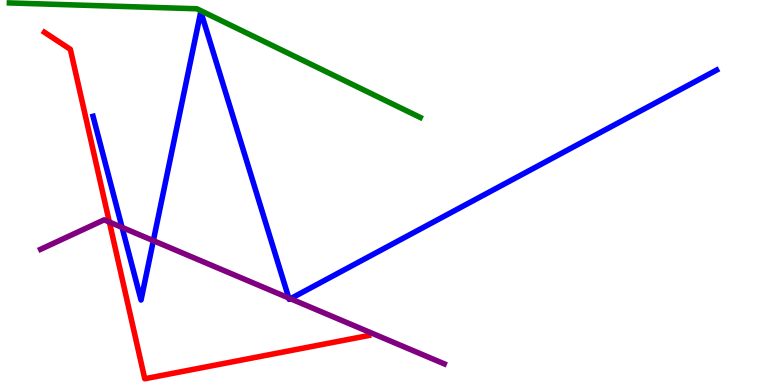[{'lines': ['blue', 'red'], 'intersections': []}, {'lines': ['green', 'red'], 'intersections': []}, {'lines': ['purple', 'red'], 'intersections': [{'x': 1.41, 'y': 4.23}]}, {'lines': ['blue', 'green'], 'intersections': []}, {'lines': ['blue', 'purple'], 'intersections': [{'x': 1.58, 'y': 4.09}, {'x': 1.98, 'y': 3.75}, {'x': 3.73, 'y': 2.26}, {'x': 3.75, 'y': 2.24}]}, {'lines': ['green', 'purple'], 'intersections': []}]